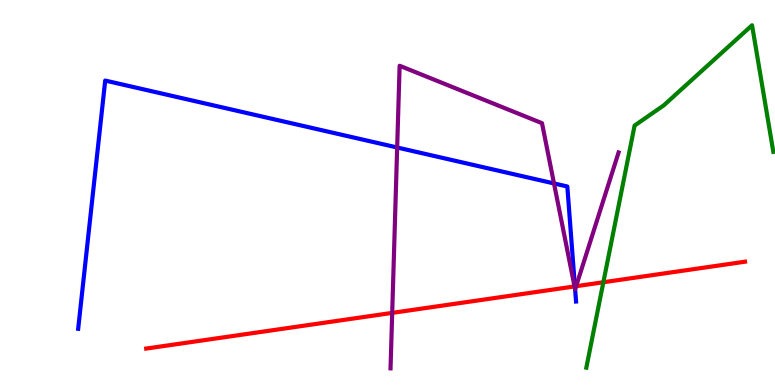[{'lines': ['blue', 'red'], 'intersections': [{'x': 7.42, 'y': 2.56}]}, {'lines': ['green', 'red'], 'intersections': [{'x': 7.79, 'y': 2.67}]}, {'lines': ['purple', 'red'], 'intersections': [{'x': 5.06, 'y': 1.87}, {'x': 7.41, 'y': 2.56}, {'x': 7.43, 'y': 2.57}]}, {'lines': ['blue', 'green'], 'intersections': []}, {'lines': ['blue', 'purple'], 'intersections': [{'x': 5.12, 'y': 6.17}, {'x': 7.15, 'y': 5.24}, {'x': 7.42, 'y': 2.48}]}, {'lines': ['green', 'purple'], 'intersections': []}]